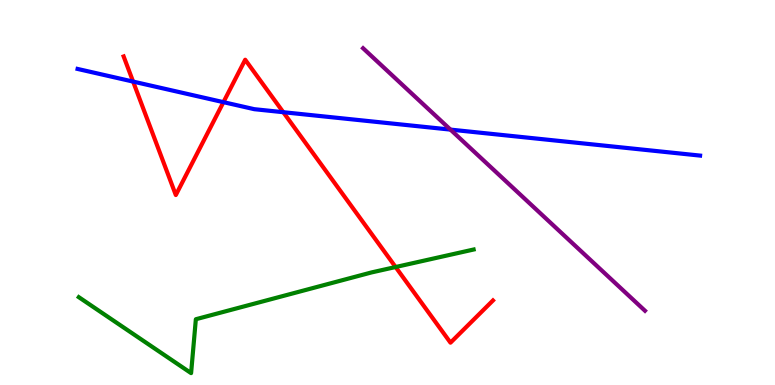[{'lines': ['blue', 'red'], 'intersections': [{'x': 1.72, 'y': 7.88}, {'x': 2.88, 'y': 7.35}, {'x': 3.66, 'y': 7.09}]}, {'lines': ['green', 'red'], 'intersections': [{'x': 5.1, 'y': 3.06}]}, {'lines': ['purple', 'red'], 'intersections': []}, {'lines': ['blue', 'green'], 'intersections': []}, {'lines': ['blue', 'purple'], 'intersections': [{'x': 5.81, 'y': 6.63}]}, {'lines': ['green', 'purple'], 'intersections': []}]